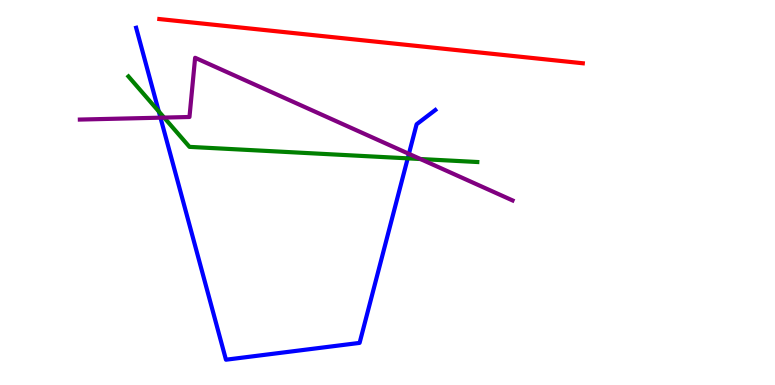[{'lines': ['blue', 'red'], 'intersections': []}, {'lines': ['green', 'red'], 'intersections': []}, {'lines': ['purple', 'red'], 'intersections': []}, {'lines': ['blue', 'green'], 'intersections': [{'x': 2.05, 'y': 7.11}, {'x': 5.26, 'y': 5.89}]}, {'lines': ['blue', 'purple'], 'intersections': [{'x': 2.07, 'y': 6.94}, {'x': 5.28, 'y': 6.0}]}, {'lines': ['green', 'purple'], 'intersections': [{'x': 2.12, 'y': 6.95}, {'x': 5.42, 'y': 5.87}]}]